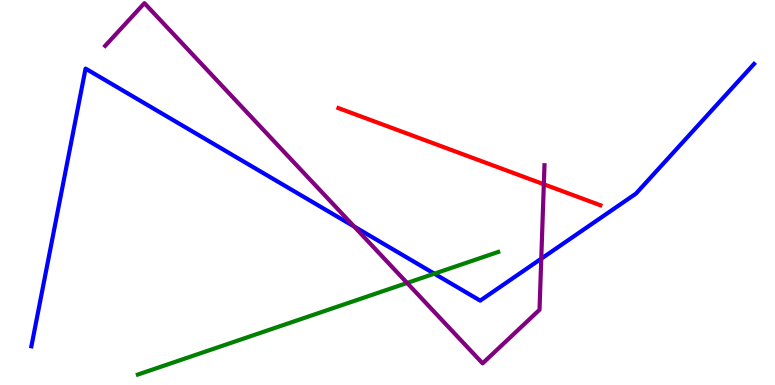[{'lines': ['blue', 'red'], 'intersections': []}, {'lines': ['green', 'red'], 'intersections': []}, {'lines': ['purple', 'red'], 'intersections': [{'x': 7.02, 'y': 5.21}]}, {'lines': ['blue', 'green'], 'intersections': [{'x': 5.6, 'y': 2.89}]}, {'lines': ['blue', 'purple'], 'intersections': [{'x': 4.57, 'y': 4.12}, {'x': 6.98, 'y': 3.28}]}, {'lines': ['green', 'purple'], 'intersections': [{'x': 5.25, 'y': 2.65}]}]